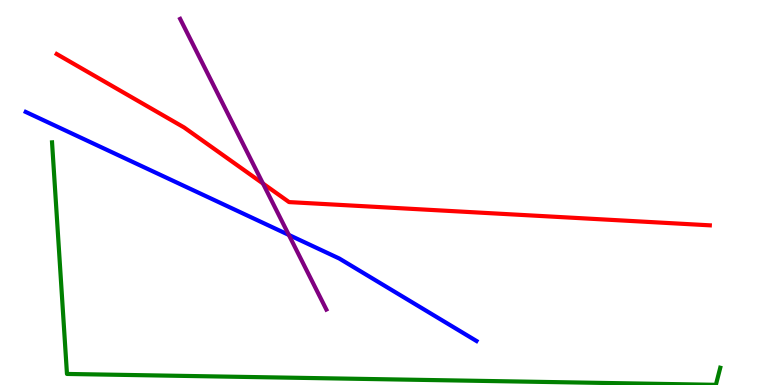[{'lines': ['blue', 'red'], 'intersections': []}, {'lines': ['green', 'red'], 'intersections': []}, {'lines': ['purple', 'red'], 'intersections': [{'x': 3.39, 'y': 5.23}]}, {'lines': ['blue', 'green'], 'intersections': []}, {'lines': ['blue', 'purple'], 'intersections': [{'x': 3.73, 'y': 3.9}]}, {'lines': ['green', 'purple'], 'intersections': []}]